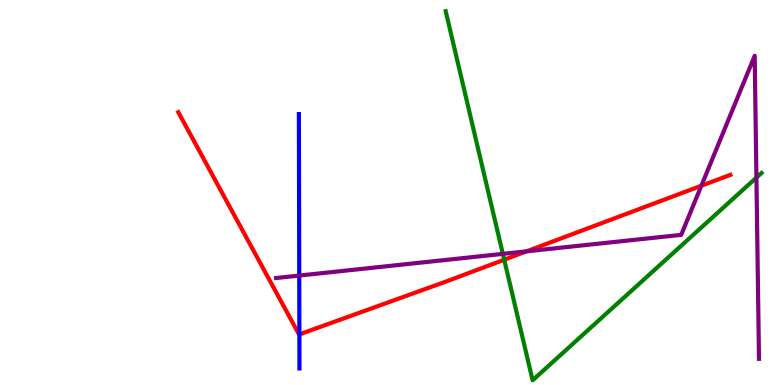[{'lines': ['blue', 'red'], 'intersections': [{'x': 3.86, 'y': 1.31}]}, {'lines': ['green', 'red'], 'intersections': [{'x': 6.51, 'y': 3.25}]}, {'lines': ['purple', 'red'], 'intersections': [{'x': 6.79, 'y': 3.47}, {'x': 9.05, 'y': 5.18}]}, {'lines': ['blue', 'green'], 'intersections': []}, {'lines': ['blue', 'purple'], 'intersections': [{'x': 3.86, 'y': 2.84}]}, {'lines': ['green', 'purple'], 'intersections': [{'x': 6.49, 'y': 3.41}, {'x': 9.76, 'y': 5.39}]}]